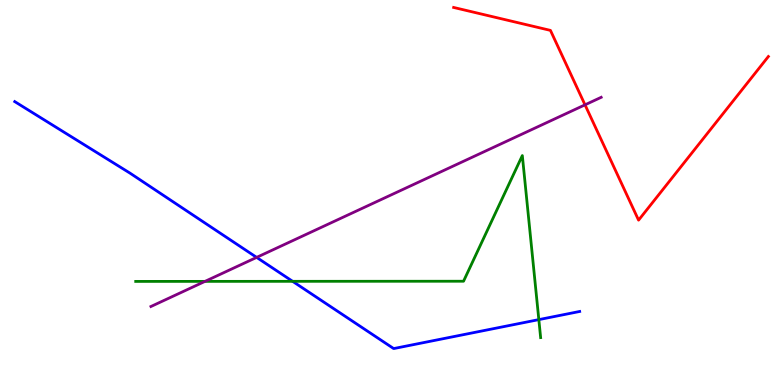[{'lines': ['blue', 'red'], 'intersections': []}, {'lines': ['green', 'red'], 'intersections': []}, {'lines': ['purple', 'red'], 'intersections': [{'x': 7.55, 'y': 7.28}]}, {'lines': ['blue', 'green'], 'intersections': [{'x': 3.78, 'y': 2.69}, {'x': 6.95, 'y': 1.7}]}, {'lines': ['blue', 'purple'], 'intersections': [{'x': 3.31, 'y': 3.31}]}, {'lines': ['green', 'purple'], 'intersections': [{'x': 2.65, 'y': 2.69}]}]